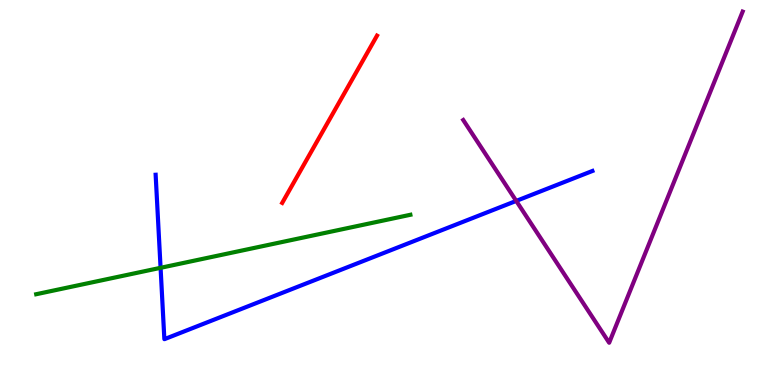[{'lines': ['blue', 'red'], 'intersections': []}, {'lines': ['green', 'red'], 'intersections': []}, {'lines': ['purple', 'red'], 'intersections': []}, {'lines': ['blue', 'green'], 'intersections': [{'x': 2.07, 'y': 3.04}]}, {'lines': ['blue', 'purple'], 'intersections': [{'x': 6.66, 'y': 4.78}]}, {'lines': ['green', 'purple'], 'intersections': []}]